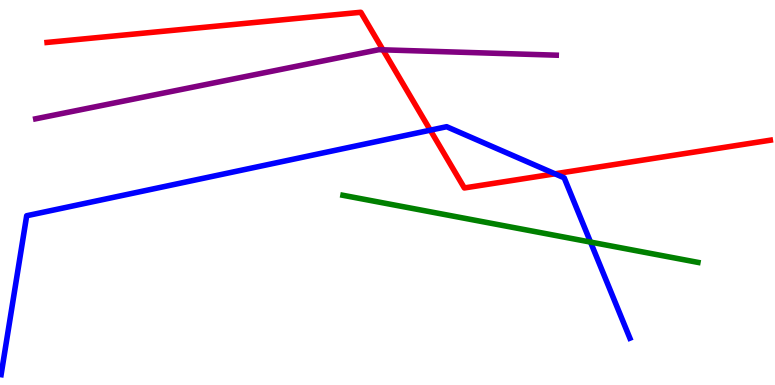[{'lines': ['blue', 'red'], 'intersections': [{'x': 5.55, 'y': 6.62}, {'x': 7.16, 'y': 5.49}]}, {'lines': ['green', 'red'], 'intersections': []}, {'lines': ['purple', 'red'], 'intersections': [{'x': 4.94, 'y': 8.71}]}, {'lines': ['blue', 'green'], 'intersections': [{'x': 7.62, 'y': 3.71}]}, {'lines': ['blue', 'purple'], 'intersections': []}, {'lines': ['green', 'purple'], 'intersections': []}]